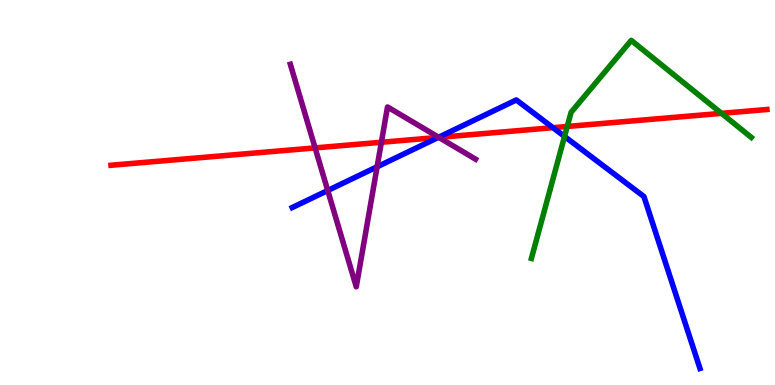[{'lines': ['blue', 'red'], 'intersections': [{'x': 5.65, 'y': 6.43}, {'x': 7.13, 'y': 6.68}]}, {'lines': ['green', 'red'], 'intersections': [{'x': 7.32, 'y': 6.72}, {'x': 9.31, 'y': 7.06}]}, {'lines': ['purple', 'red'], 'intersections': [{'x': 4.07, 'y': 6.16}, {'x': 4.92, 'y': 6.3}, {'x': 5.66, 'y': 6.43}]}, {'lines': ['blue', 'green'], 'intersections': [{'x': 7.28, 'y': 6.46}]}, {'lines': ['blue', 'purple'], 'intersections': [{'x': 4.23, 'y': 5.05}, {'x': 4.87, 'y': 5.67}, {'x': 5.66, 'y': 6.43}]}, {'lines': ['green', 'purple'], 'intersections': []}]